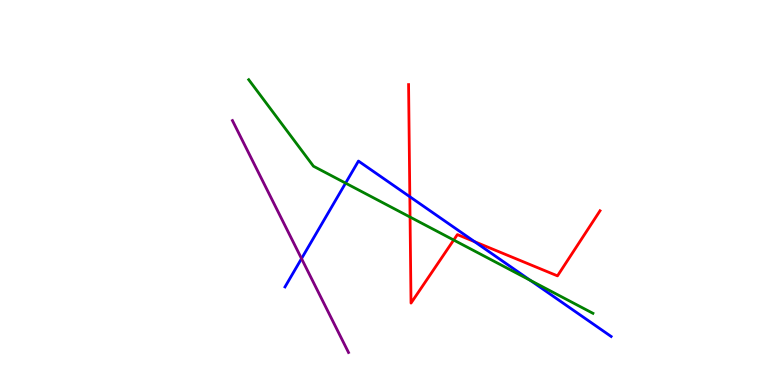[{'lines': ['blue', 'red'], 'intersections': [{'x': 5.29, 'y': 4.89}, {'x': 6.12, 'y': 3.72}]}, {'lines': ['green', 'red'], 'intersections': [{'x': 5.29, 'y': 4.36}, {'x': 5.85, 'y': 3.77}]}, {'lines': ['purple', 'red'], 'intersections': []}, {'lines': ['blue', 'green'], 'intersections': [{'x': 4.46, 'y': 5.24}, {'x': 6.84, 'y': 2.72}]}, {'lines': ['blue', 'purple'], 'intersections': [{'x': 3.89, 'y': 3.28}]}, {'lines': ['green', 'purple'], 'intersections': []}]